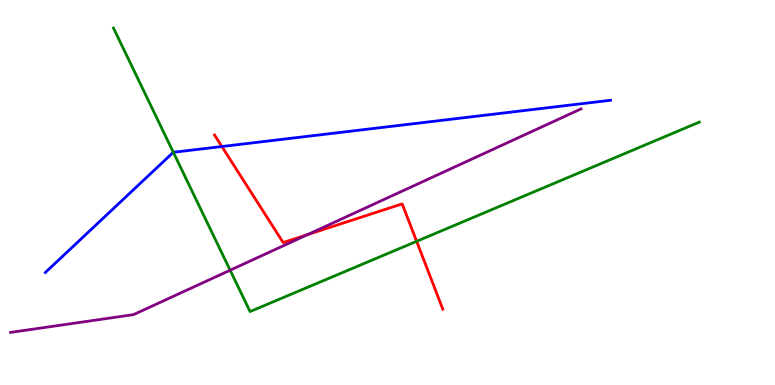[{'lines': ['blue', 'red'], 'intersections': [{'x': 2.86, 'y': 6.19}]}, {'lines': ['green', 'red'], 'intersections': [{'x': 5.38, 'y': 3.73}]}, {'lines': ['purple', 'red'], 'intersections': [{'x': 3.97, 'y': 3.91}]}, {'lines': ['blue', 'green'], 'intersections': [{'x': 2.24, 'y': 6.04}]}, {'lines': ['blue', 'purple'], 'intersections': []}, {'lines': ['green', 'purple'], 'intersections': [{'x': 2.97, 'y': 2.98}]}]